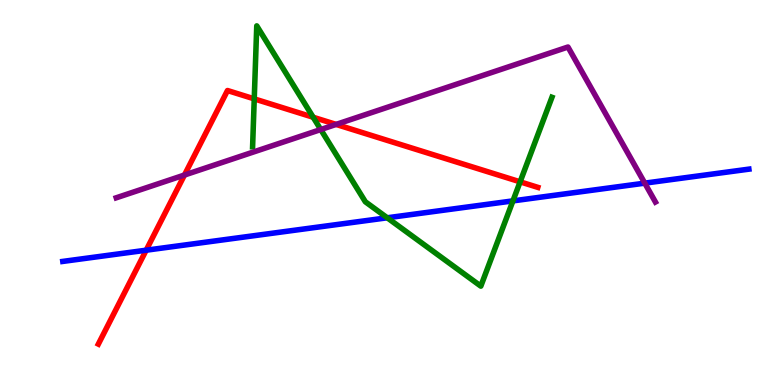[{'lines': ['blue', 'red'], 'intersections': [{'x': 1.89, 'y': 3.5}]}, {'lines': ['green', 'red'], 'intersections': [{'x': 3.28, 'y': 7.43}, {'x': 4.04, 'y': 6.95}, {'x': 6.71, 'y': 5.28}]}, {'lines': ['purple', 'red'], 'intersections': [{'x': 2.38, 'y': 5.45}, {'x': 4.34, 'y': 6.77}]}, {'lines': ['blue', 'green'], 'intersections': [{'x': 5.0, 'y': 4.34}, {'x': 6.62, 'y': 4.78}]}, {'lines': ['blue', 'purple'], 'intersections': [{'x': 8.32, 'y': 5.24}]}, {'lines': ['green', 'purple'], 'intersections': [{'x': 4.14, 'y': 6.64}]}]